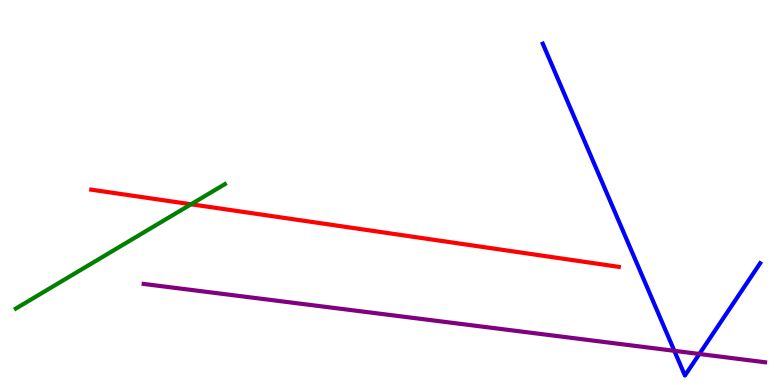[{'lines': ['blue', 'red'], 'intersections': []}, {'lines': ['green', 'red'], 'intersections': [{'x': 2.47, 'y': 4.69}]}, {'lines': ['purple', 'red'], 'intersections': []}, {'lines': ['blue', 'green'], 'intersections': []}, {'lines': ['blue', 'purple'], 'intersections': [{'x': 8.7, 'y': 0.888}, {'x': 9.02, 'y': 0.806}]}, {'lines': ['green', 'purple'], 'intersections': []}]